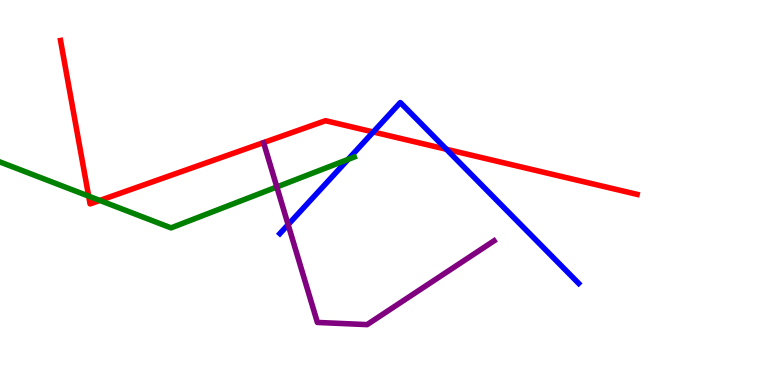[{'lines': ['blue', 'red'], 'intersections': [{'x': 4.82, 'y': 6.57}, {'x': 5.76, 'y': 6.12}]}, {'lines': ['green', 'red'], 'intersections': [{'x': 1.14, 'y': 4.91}, {'x': 1.29, 'y': 4.79}]}, {'lines': ['purple', 'red'], 'intersections': []}, {'lines': ['blue', 'green'], 'intersections': [{'x': 4.49, 'y': 5.86}]}, {'lines': ['blue', 'purple'], 'intersections': [{'x': 3.72, 'y': 4.17}]}, {'lines': ['green', 'purple'], 'intersections': [{'x': 3.57, 'y': 5.14}]}]